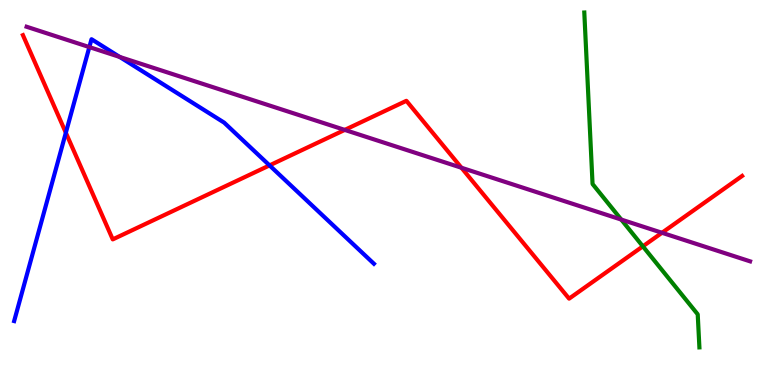[{'lines': ['blue', 'red'], 'intersections': [{'x': 0.85, 'y': 6.55}, {'x': 3.48, 'y': 5.7}]}, {'lines': ['green', 'red'], 'intersections': [{'x': 8.29, 'y': 3.6}]}, {'lines': ['purple', 'red'], 'intersections': [{'x': 4.45, 'y': 6.63}, {'x': 5.95, 'y': 5.64}, {'x': 8.54, 'y': 3.95}]}, {'lines': ['blue', 'green'], 'intersections': []}, {'lines': ['blue', 'purple'], 'intersections': [{'x': 1.15, 'y': 8.78}, {'x': 1.54, 'y': 8.52}]}, {'lines': ['green', 'purple'], 'intersections': [{'x': 8.02, 'y': 4.3}]}]